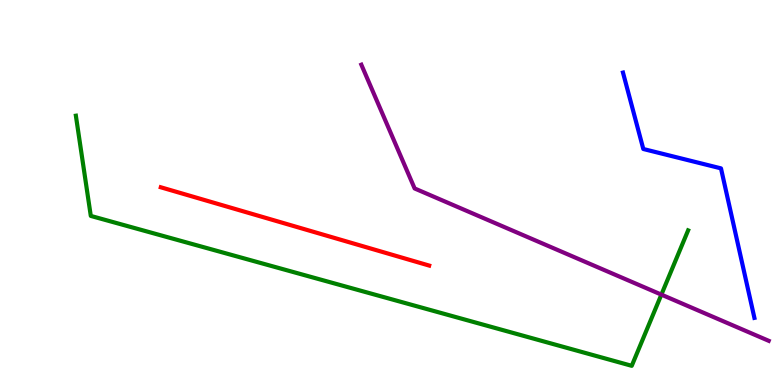[{'lines': ['blue', 'red'], 'intersections': []}, {'lines': ['green', 'red'], 'intersections': []}, {'lines': ['purple', 'red'], 'intersections': []}, {'lines': ['blue', 'green'], 'intersections': []}, {'lines': ['blue', 'purple'], 'intersections': []}, {'lines': ['green', 'purple'], 'intersections': [{'x': 8.53, 'y': 2.35}]}]